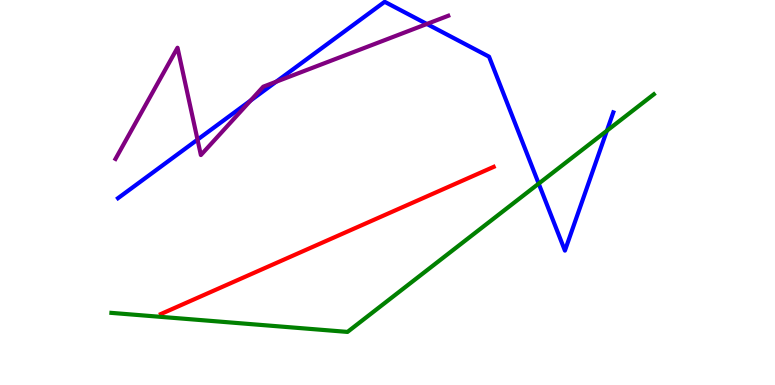[{'lines': ['blue', 'red'], 'intersections': []}, {'lines': ['green', 'red'], 'intersections': []}, {'lines': ['purple', 'red'], 'intersections': []}, {'lines': ['blue', 'green'], 'intersections': [{'x': 6.95, 'y': 5.23}, {'x': 7.83, 'y': 6.6}]}, {'lines': ['blue', 'purple'], 'intersections': [{'x': 2.55, 'y': 6.37}, {'x': 3.23, 'y': 7.39}, {'x': 3.56, 'y': 7.88}, {'x': 5.51, 'y': 9.38}]}, {'lines': ['green', 'purple'], 'intersections': []}]